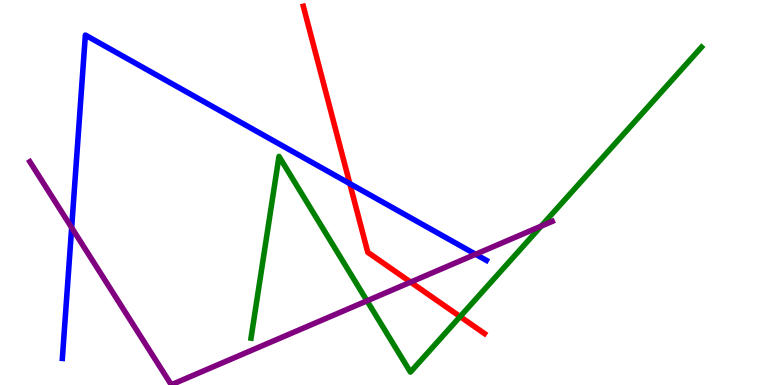[{'lines': ['blue', 'red'], 'intersections': [{'x': 4.51, 'y': 5.23}]}, {'lines': ['green', 'red'], 'intersections': [{'x': 5.94, 'y': 1.78}]}, {'lines': ['purple', 'red'], 'intersections': [{'x': 5.3, 'y': 2.67}]}, {'lines': ['blue', 'green'], 'intersections': []}, {'lines': ['blue', 'purple'], 'intersections': [{'x': 0.925, 'y': 4.09}, {'x': 6.14, 'y': 3.4}]}, {'lines': ['green', 'purple'], 'intersections': [{'x': 4.74, 'y': 2.19}, {'x': 6.98, 'y': 4.13}]}]